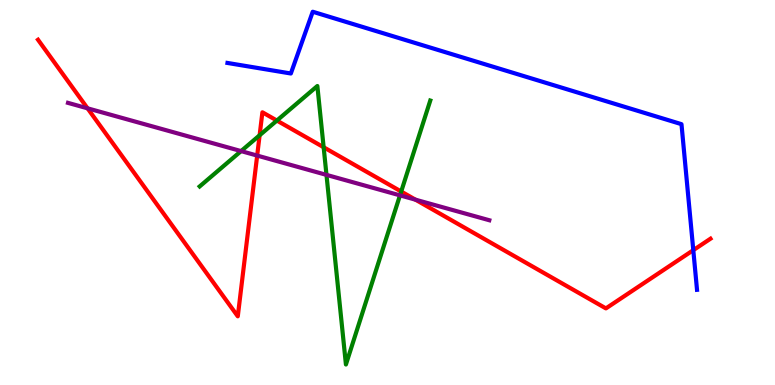[{'lines': ['blue', 'red'], 'intersections': [{'x': 8.95, 'y': 3.5}]}, {'lines': ['green', 'red'], 'intersections': [{'x': 3.35, 'y': 6.49}, {'x': 3.57, 'y': 6.87}, {'x': 4.18, 'y': 6.18}, {'x': 5.18, 'y': 5.03}]}, {'lines': ['purple', 'red'], 'intersections': [{'x': 1.13, 'y': 7.19}, {'x': 3.32, 'y': 5.96}, {'x': 5.36, 'y': 4.81}]}, {'lines': ['blue', 'green'], 'intersections': []}, {'lines': ['blue', 'purple'], 'intersections': []}, {'lines': ['green', 'purple'], 'intersections': [{'x': 3.11, 'y': 6.08}, {'x': 4.21, 'y': 5.46}, {'x': 5.16, 'y': 4.93}]}]